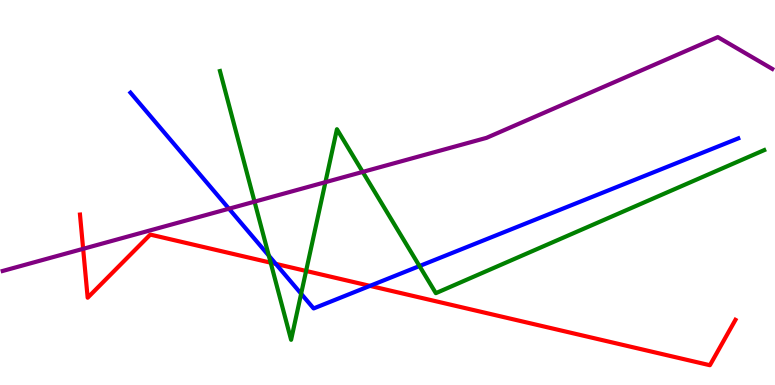[{'lines': ['blue', 'red'], 'intersections': [{'x': 3.56, 'y': 3.15}, {'x': 4.77, 'y': 2.57}]}, {'lines': ['green', 'red'], 'intersections': [{'x': 3.49, 'y': 3.18}, {'x': 3.95, 'y': 2.96}]}, {'lines': ['purple', 'red'], 'intersections': [{'x': 1.07, 'y': 3.54}]}, {'lines': ['blue', 'green'], 'intersections': [{'x': 3.47, 'y': 3.36}, {'x': 3.89, 'y': 2.37}, {'x': 5.41, 'y': 3.09}]}, {'lines': ['blue', 'purple'], 'intersections': [{'x': 2.95, 'y': 4.58}]}, {'lines': ['green', 'purple'], 'intersections': [{'x': 3.28, 'y': 4.76}, {'x': 4.2, 'y': 5.27}, {'x': 4.68, 'y': 5.53}]}]